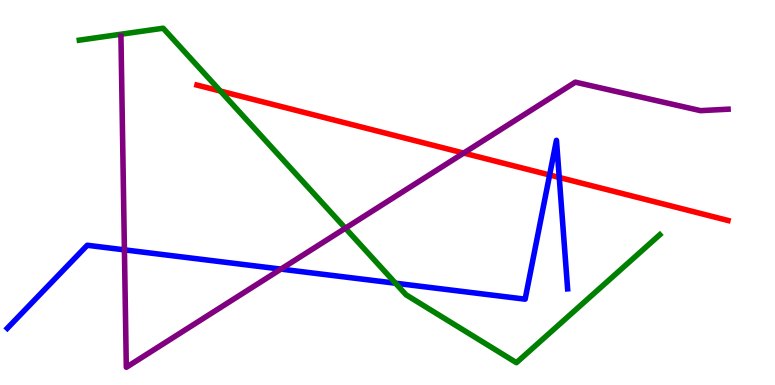[{'lines': ['blue', 'red'], 'intersections': [{'x': 7.09, 'y': 5.45}, {'x': 7.22, 'y': 5.39}]}, {'lines': ['green', 'red'], 'intersections': [{'x': 2.84, 'y': 7.64}]}, {'lines': ['purple', 'red'], 'intersections': [{'x': 5.98, 'y': 6.02}]}, {'lines': ['blue', 'green'], 'intersections': [{'x': 5.1, 'y': 2.64}]}, {'lines': ['blue', 'purple'], 'intersections': [{'x': 1.61, 'y': 3.51}, {'x': 3.62, 'y': 3.01}]}, {'lines': ['green', 'purple'], 'intersections': [{'x': 4.46, 'y': 4.07}]}]